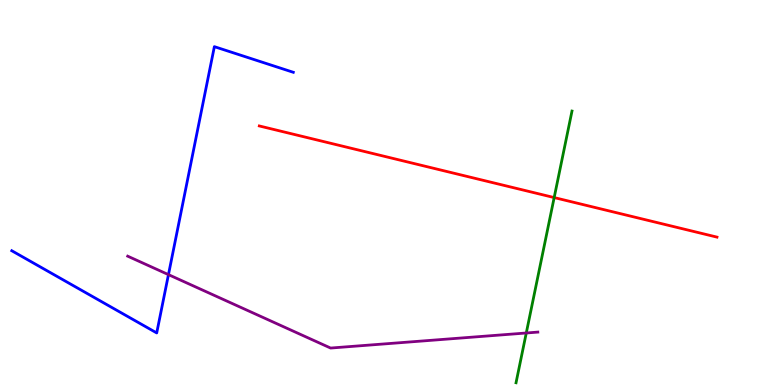[{'lines': ['blue', 'red'], 'intersections': []}, {'lines': ['green', 'red'], 'intersections': [{'x': 7.15, 'y': 4.87}]}, {'lines': ['purple', 'red'], 'intersections': []}, {'lines': ['blue', 'green'], 'intersections': []}, {'lines': ['blue', 'purple'], 'intersections': [{'x': 2.17, 'y': 2.87}]}, {'lines': ['green', 'purple'], 'intersections': [{'x': 6.79, 'y': 1.35}]}]